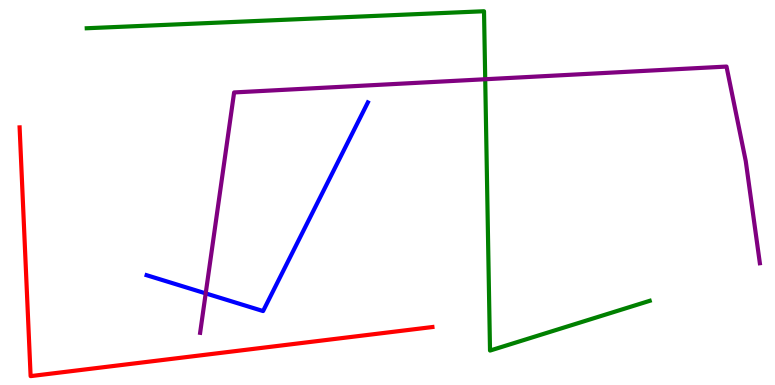[{'lines': ['blue', 'red'], 'intersections': []}, {'lines': ['green', 'red'], 'intersections': []}, {'lines': ['purple', 'red'], 'intersections': []}, {'lines': ['blue', 'green'], 'intersections': []}, {'lines': ['blue', 'purple'], 'intersections': [{'x': 2.65, 'y': 2.38}]}, {'lines': ['green', 'purple'], 'intersections': [{'x': 6.26, 'y': 7.94}]}]